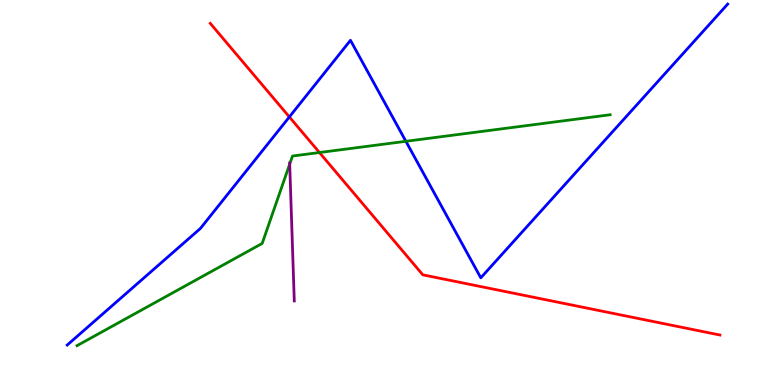[{'lines': ['blue', 'red'], 'intersections': [{'x': 3.73, 'y': 6.96}]}, {'lines': ['green', 'red'], 'intersections': [{'x': 4.12, 'y': 6.04}]}, {'lines': ['purple', 'red'], 'intersections': []}, {'lines': ['blue', 'green'], 'intersections': [{'x': 5.24, 'y': 6.33}]}, {'lines': ['blue', 'purple'], 'intersections': []}, {'lines': ['green', 'purple'], 'intersections': [{'x': 3.74, 'y': 5.74}]}]